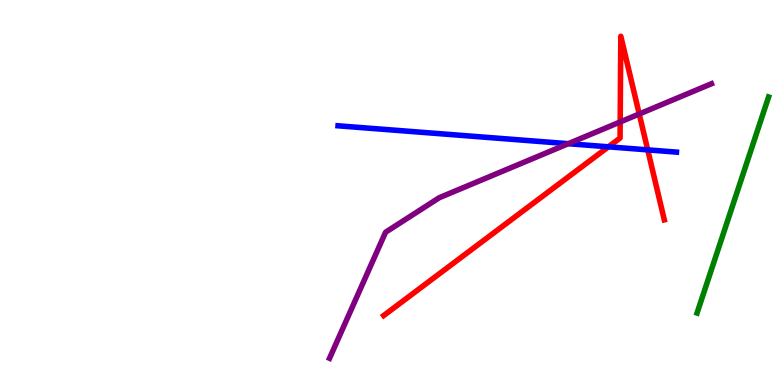[{'lines': ['blue', 'red'], 'intersections': [{'x': 7.85, 'y': 6.19}, {'x': 8.36, 'y': 6.11}]}, {'lines': ['green', 'red'], 'intersections': []}, {'lines': ['purple', 'red'], 'intersections': [{'x': 8.0, 'y': 6.83}, {'x': 8.25, 'y': 7.04}]}, {'lines': ['blue', 'green'], 'intersections': []}, {'lines': ['blue', 'purple'], 'intersections': [{'x': 7.33, 'y': 6.27}]}, {'lines': ['green', 'purple'], 'intersections': []}]